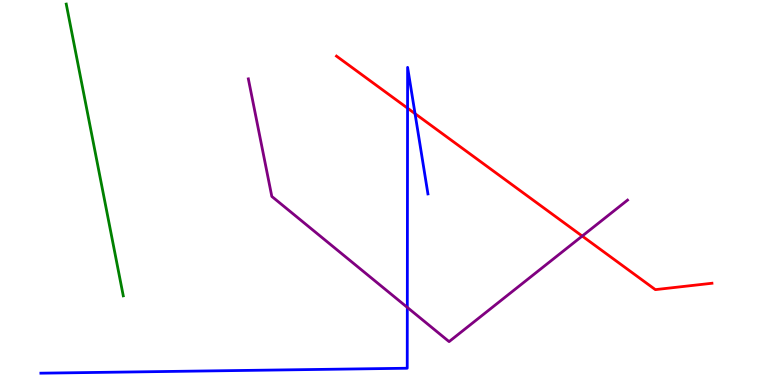[{'lines': ['blue', 'red'], 'intersections': [{'x': 5.26, 'y': 7.19}, {'x': 5.36, 'y': 7.05}]}, {'lines': ['green', 'red'], 'intersections': []}, {'lines': ['purple', 'red'], 'intersections': [{'x': 7.51, 'y': 3.87}]}, {'lines': ['blue', 'green'], 'intersections': []}, {'lines': ['blue', 'purple'], 'intersections': [{'x': 5.26, 'y': 2.02}]}, {'lines': ['green', 'purple'], 'intersections': []}]